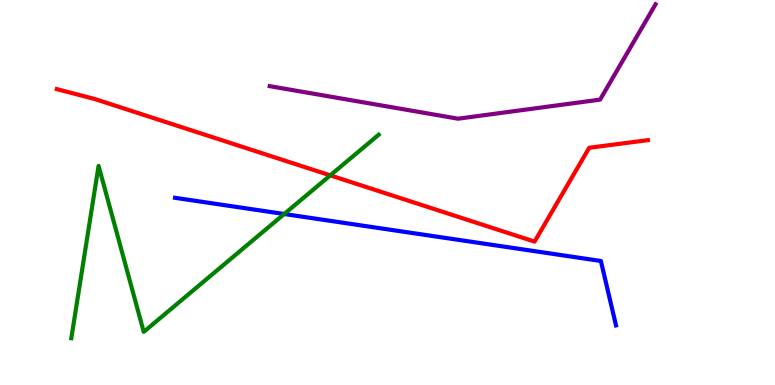[{'lines': ['blue', 'red'], 'intersections': []}, {'lines': ['green', 'red'], 'intersections': [{'x': 4.26, 'y': 5.45}]}, {'lines': ['purple', 'red'], 'intersections': []}, {'lines': ['blue', 'green'], 'intersections': [{'x': 3.67, 'y': 4.44}]}, {'lines': ['blue', 'purple'], 'intersections': []}, {'lines': ['green', 'purple'], 'intersections': []}]